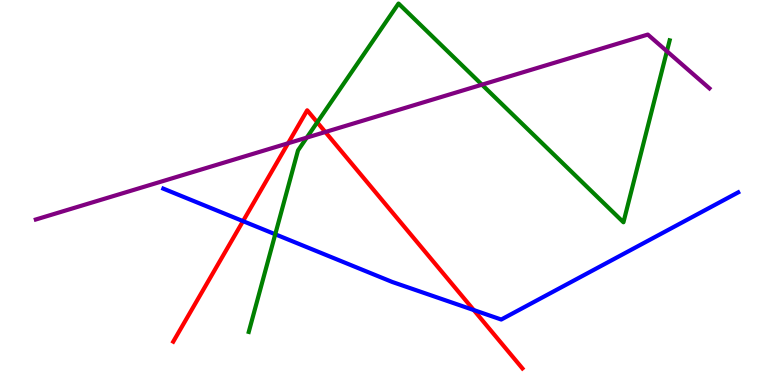[{'lines': ['blue', 'red'], 'intersections': [{'x': 3.14, 'y': 4.26}, {'x': 6.11, 'y': 1.95}]}, {'lines': ['green', 'red'], 'intersections': [{'x': 4.09, 'y': 6.82}]}, {'lines': ['purple', 'red'], 'intersections': [{'x': 3.72, 'y': 6.28}, {'x': 4.2, 'y': 6.57}]}, {'lines': ['blue', 'green'], 'intersections': [{'x': 3.55, 'y': 3.91}]}, {'lines': ['blue', 'purple'], 'intersections': []}, {'lines': ['green', 'purple'], 'intersections': [{'x': 3.96, 'y': 6.43}, {'x': 6.22, 'y': 7.8}, {'x': 8.61, 'y': 8.67}]}]